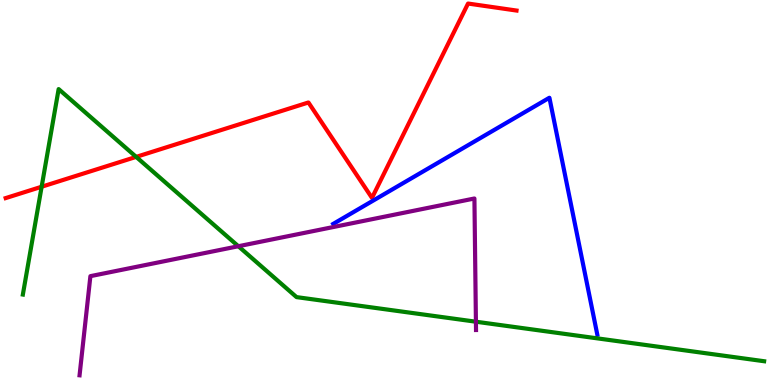[{'lines': ['blue', 'red'], 'intersections': []}, {'lines': ['green', 'red'], 'intersections': [{'x': 0.537, 'y': 5.15}, {'x': 1.76, 'y': 5.93}]}, {'lines': ['purple', 'red'], 'intersections': []}, {'lines': ['blue', 'green'], 'intersections': []}, {'lines': ['blue', 'purple'], 'intersections': []}, {'lines': ['green', 'purple'], 'intersections': [{'x': 3.08, 'y': 3.6}, {'x': 6.14, 'y': 1.64}]}]